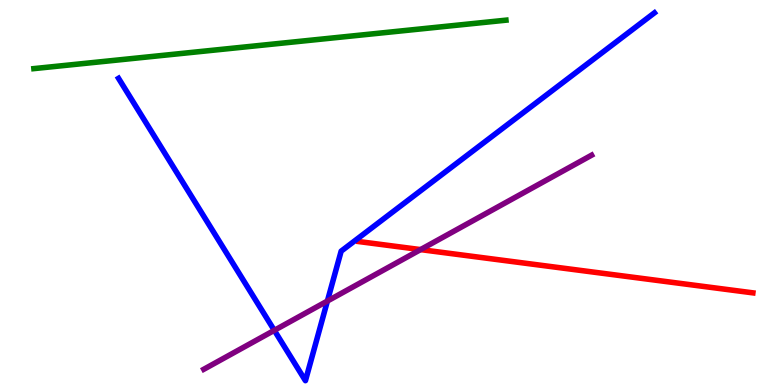[{'lines': ['blue', 'red'], 'intersections': []}, {'lines': ['green', 'red'], 'intersections': []}, {'lines': ['purple', 'red'], 'intersections': [{'x': 5.43, 'y': 3.52}]}, {'lines': ['blue', 'green'], 'intersections': []}, {'lines': ['blue', 'purple'], 'intersections': [{'x': 3.54, 'y': 1.42}, {'x': 4.22, 'y': 2.18}]}, {'lines': ['green', 'purple'], 'intersections': []}]